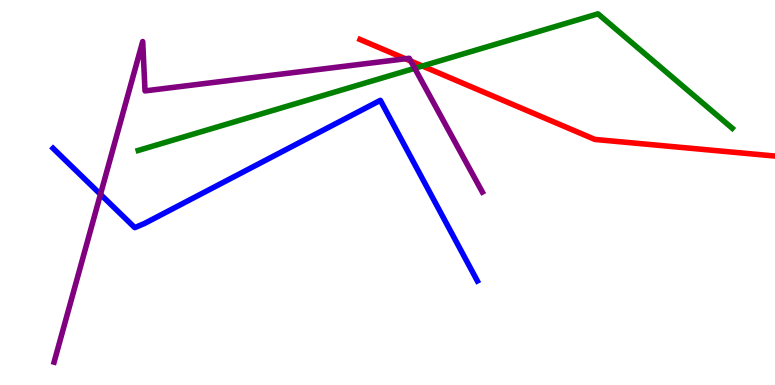[{'lines': ['blue', 'red'], 'intersections': []}, {'lines': ['green', 'red'], 'intersections': [{'x': 5.45, 'y': 8.29}]}, {'lines': ['purple', 'red'], 'intersections': [{'x': 5.23, 'y': 8.47}, {'x': 5.3, 'y': 8.41}]}, {'lines': ['blue', 'green'], 'intersections': []}, {'lines': ['blue', 'purple'], 'intersections': [{'x': 1.3, 'y': 4.95}]}, {'lines': ['green', 'purple'], 'intersections': [{'x': 5.35, 'y': 8.23}]}]